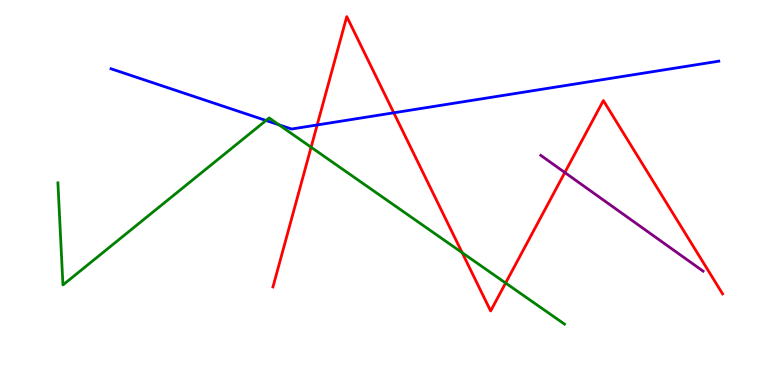[{'lines': ['blue', 'red'], 'intersections': [{'x': 4.09, 'y': 6.75}, {'x': 5.08, 'y': 7.07}]}, {'lines': ['green', 'red'], 'intersections': [{'x': 4.01, 'y': 6.18}, {'x': 5.96, 'y': 3.44}, {'x': 6.52, 'y': 2.65}]}, {'lines': ['purple', 'red'], 'intersections': [{'x': 7.29, 'y': 5.52}]}, {'lines': ['blue', 'green'], 'intersections': [{'x': 3.43, 'y': 6.87}, {'x': 3.6, 'y': 6.76}]}, {'lines': ['blue', 'purple'], 'intersections': []}, {'lines': ['green', 'purple'], 'intersections': []}]